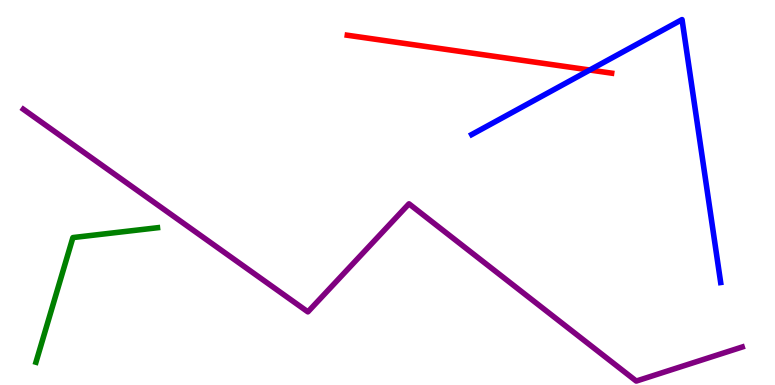[{'lines': ['blue', 'red'], 'intersections': [{'x': 7.61, 'y': 8.18}]}, {'lines': ['green', 'red'], 'intersections': []}, {'lines': ['purple', 'red'], 'intersections': []}, {'lines': ['blue', 'green'], 'intersections': []}, {'lines': ['blue', 'purple'], 'intersections': []}, {'lines': ['green', 'purple'], 'intersections': []}]